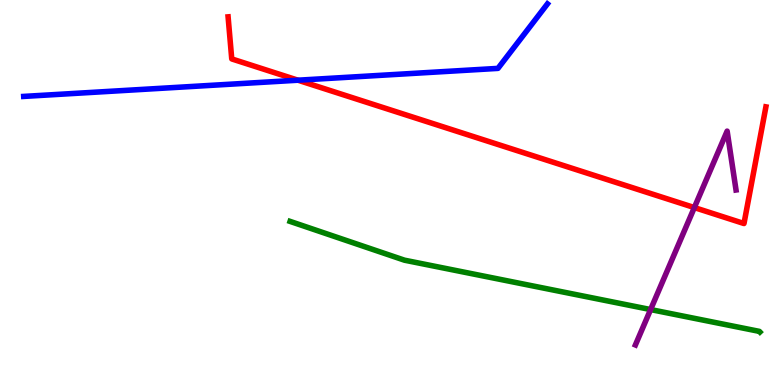[{'lines': ['blue', 'red'], 'intersections': [{'x': 3.84, 'y': 7.92}]}, {'lines': ['green', 'red'], 'intersections': []}, {'lines': ['purple', 'red'], 'intersections': [{'x': 8.96, 'y': 4.61}]}, {'lines': ['blue', 'green'], 'intersections': []}, {'lines': ['blue', 'purple'], 'intersections': []}, {'lines': ['green', 'purple'], 'intersections': [{'x': 8.39, 'y': 1.96}]}]